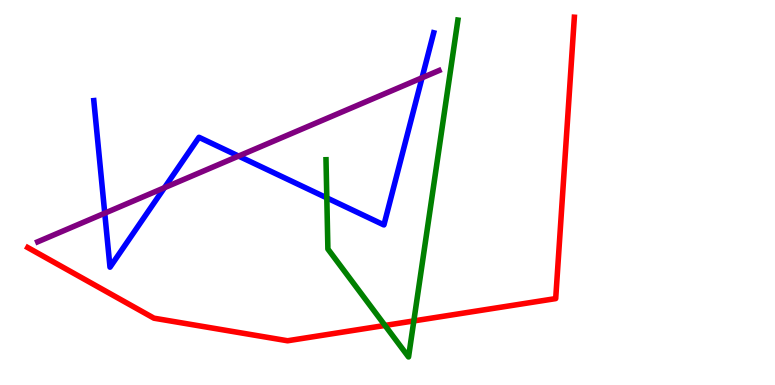[{'lines': ['blue', 'red'], 'intersections': []}, {'lines': ['green', 'red'], 'intersections': [{'x': 4.97, 'y': 1.55}, {'x': 5.34, 'y': 1.66}]}, {'lines': ['purple', 'red'], 'intersections': []}, {'lines': ['blue', 'green'], 'intersections': [{'x': 4.22, 'y': 4.86}]}, {'lines': ['blue', 'purple'], 'intersections': [{'x': 1.35, 'y': 4.46}, {'x': 2.12, 'y': 5.12}, {'x': 3.08, 'y': 5.95}, {'x': 5.45, 'y': 7.98}]}, {'lines': ['green', 'purple'], 'intersections': []}]